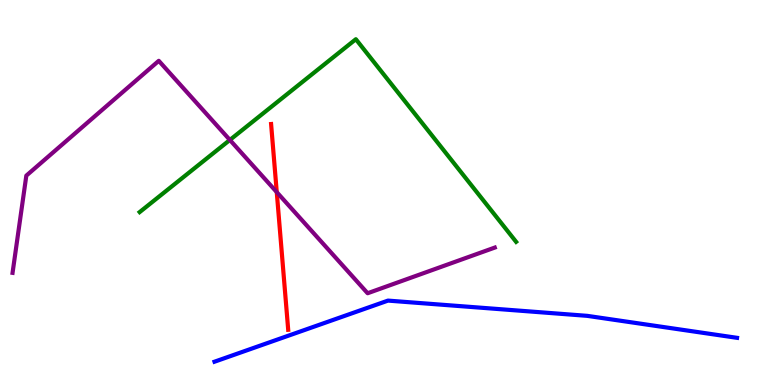[{'lines': ['blue', 'red'], 'intersections': []}, {'lines': ['green', 'red'], 'intersections': []}, {'lines': ['purple', 'red'], 'intersections': [{'x': 3.57, 'y': 5.01}]}, {'lines': ['blue', 'green'], 'intersections': []}, {'lines': ['blue', 'purple'], 'intersections': []}, {'lines': ['green', 'purple'], 'intersections': [{'x': 2.97, 'y': 6.36}]}]